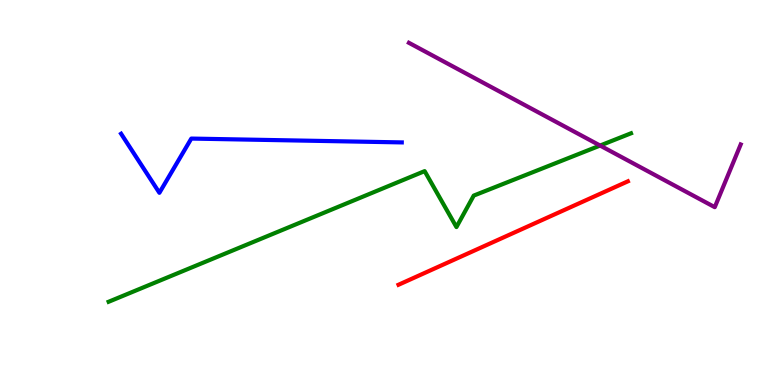[{'lines': ['blue', 'red'], 'intersections': []}, {'lines': ['green', 'red'], 'intersections': []}, {'lines': ['purple', 'red'], 'intersections': []}, {'lines': ['blue', 'green'], 'intersections': []}, {'lines': ['blue', 'purple'], 'intersections': []}, {'lines': ['green', 'purple'], 'intersections': [{'x': 7.74, 'y': 6.22}]}]